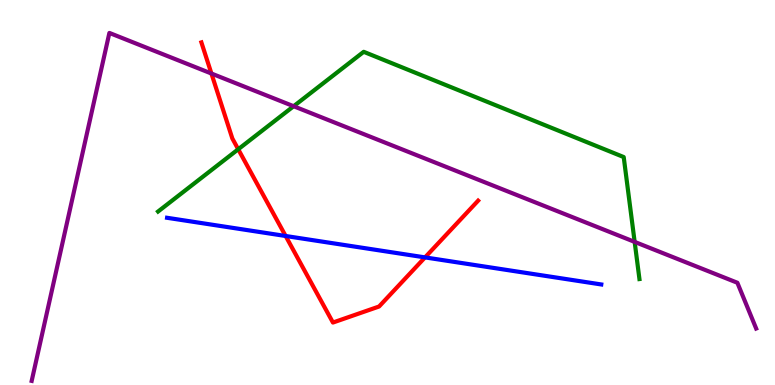[{'lines': ['blue', 'red'], 'intersections': [{'x': 3.69, 'y': 3.87}, {'x': 5.48, 'y': 3.31}]}, {'lines': ['green', 'red'], 'intersections': [{'x': 3.07, 'y': 6.12}]}, {'lines': ['purple', 'red'], 'intersections': [{'x': 2.73, 'y': 8.09}]}, {'lines': ['blue', 'green'], 'intersections': []}, {'lines': ['blue', 'purple'], 'intersections': []}, {'lines': ['green', 'purple'], 'intersections': [{'x': 3.79, 'y': 7.24}, {'x': 8.19, 'y': 3.72}]}]